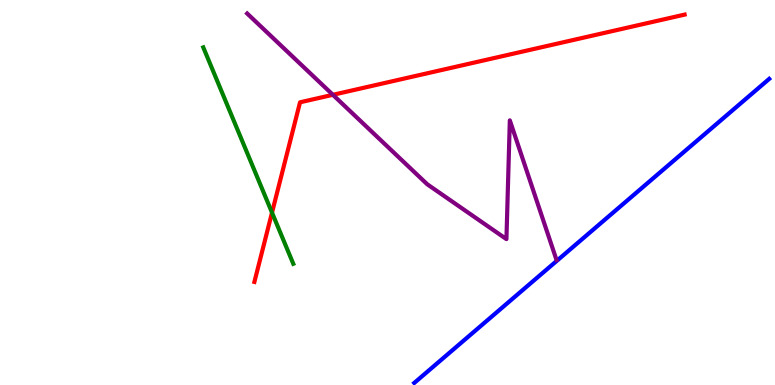[{'lines': ['blue', 'red'], 'intersections': []}, {'lines': ['green', 'red'], 'intersections': [{'x': 3.51, 'y': 4.48}]}, {'lines': ['purple', 'red'], 'intersections': [{'x': 4.3, 'y': 7.54}]}, {'lines': ['blue', 'green'], 'intersections': []}, {'lines': ['blue', 'purple'], 'intersections': []}, {'lines': ['green', 'purple'], 'intersections': []}]